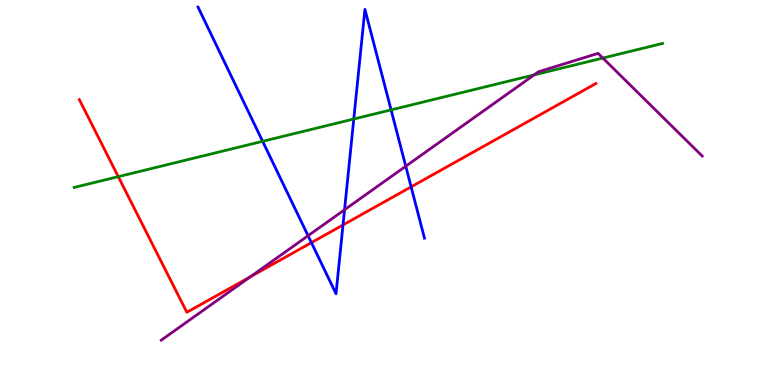[{'lines': ['blue', 'red'], 'intersections': [{'x': 4.02, 'y': 3.7}, {'x': 4.43, 'y': 4.16}, {'x': 5.3, 'y': 5.15}]}, {'lines': ['green', 'red'], 'intersections': [{'x': 1.53, 'y': 5.41}]}, {'lines': ['purple', 'red'], 'intersections': [{'x': 3.23, 'y': 2.81}]}, {'lines': ['blue', 'green'], 'intersections': [{'x': 3.39, 'y': 6.33}, {'x': 4.56, 'y': 6.91}, {'x': 5.05, 'y': 7.15}]}, {'lines': ['blue', 'purple'], 'intersections': [{'x': 3.98, 'y': 3.88}, {'x': 4.45, 'y': 4.55}, {'x': 5.24, 'y': 5.68}]}, {'lines': ['green', 'purple'], 'intersections': [{'x': 6.89, 'y': 8.06}, {'x': 7.78, 'y': 8.49}]}]